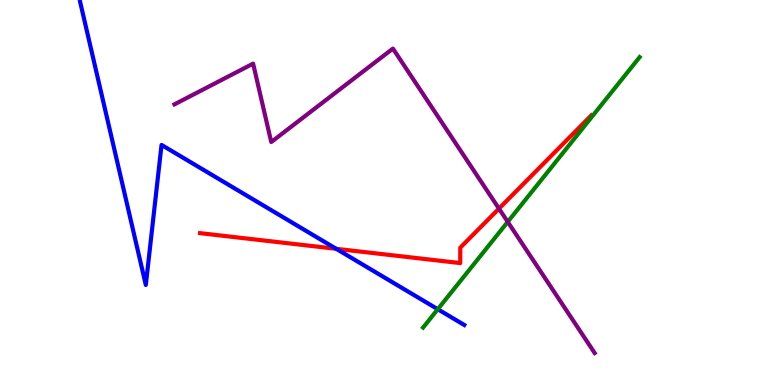[{'lines': ['blue', 'red'], 'intersections': [{'x': 4.34, 'y': 3.54}]}, {'lines': ['green', 'red'], 'intersections': []}, {'lines': ['purple', 'red'], 'intersections': [{'x': 6.44, 'y': 4.58}]}, {'lines': ['blue', 'green'], 'intersections': [{'x': 5.65, 'y': 1.97}]}, {'lines': ['blue', 'purple'], 'intersections': []}, {'lines': ['green', 'purple'], 'intersections': [{'x': 6.55, 'y': 4.24}]}]